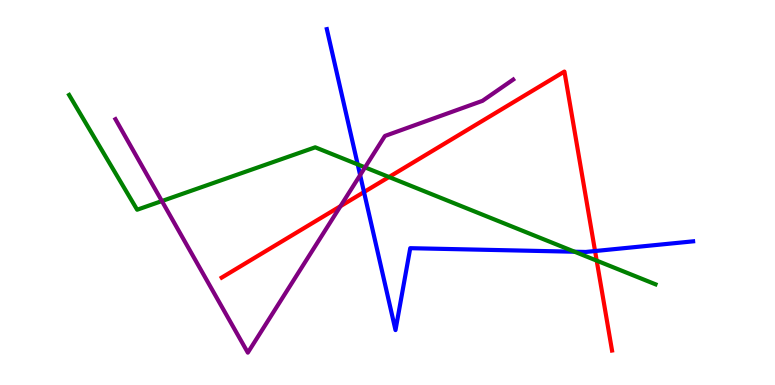[{'lines': ['blue', 'red'], 'intersections': [{'x': 4.7, 'y': 5.01}, {'x': 7.68, 'y': 3.48}]}, {'lines': ['green', 'red'], 'intersections': [{'x': 5.02, 'y': 5.4}, {'x': 7.7, 'y': 3.23}]}, {'lines': ['purple', 'red'], 'intersections': [{'x': 4.39, 'y': 4.64}]}, {'lines': ['blue', 'green'], 'intersections': [{'x': 4.62, 'y': 5.73}, {'x': 7.41, 'y': 3.46}]}, {'lines': ['blue', 'purple'], 'intersections': [{'x': 4.65, 'y': 5.45}]}, {'lines': ['green', 'purple'], 'intersections': [{'x': 2.09, 'y': 4.78}, {'x': 4.71, 'y': 5.65}]}]